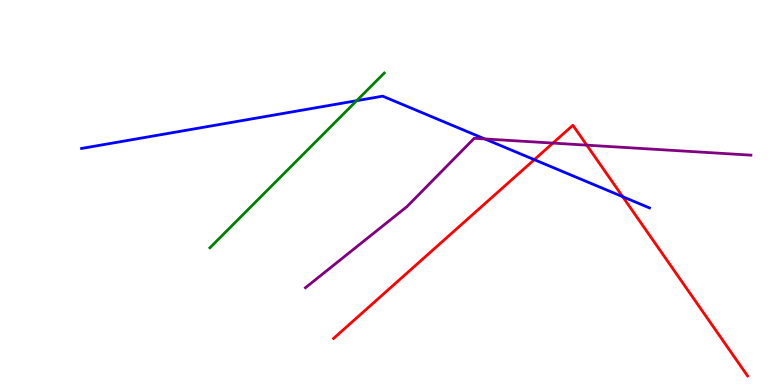[{'lines': ['blue', 'red'], 'intersections': [{'x': 6.89, 'y': 5.85}, {'x': 8.03, 'y': 4.89}]}, {'lines': ['green', 'red'], 'intersections': []}, {'lines': ['purple', 'red'], 'intersections': [{'x': 7.13, 'y': 6.28}, {'x': 7.57, 'y': 6.23}]}, {'lines': ['blue', 'green'], 'intersections': [{'x': 4.6, 'y': 7.39}]}, {'lines': ['blue', 'purple'], 'intersections': [{'x': 6.26, 'y': 6.39}]}, {'lines': ['green', 'purple'], 'intersections': []}]